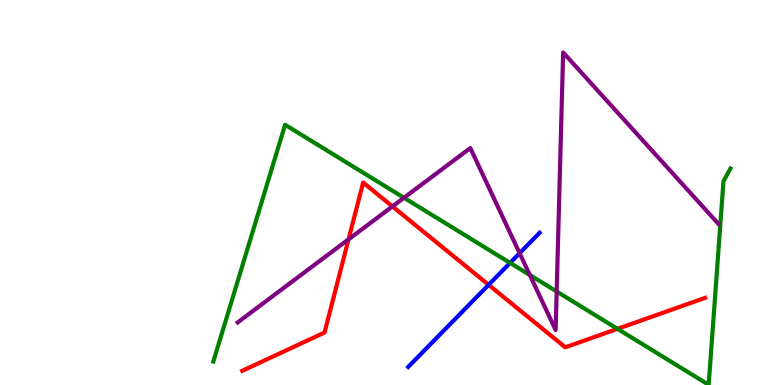[{'lines': ['blue', 'red'], 'intersections': [{'x': 6.3, 'y': 2.6}]}, {'lines': ['green', 'red'], 'intersections': [{'x': 7.97, 'y': 1.46}]}, {'lines': ['purple', 'red'], 'intersections': [{'x': 4.5, 'y': 3.78}, {'x': 5.06, 'y': 4.64}]}, {'lines': ['blue', 'green'], 'intersections': [{'x': 6.58, 'y': 3.17}]}, {'lines': ['blue', 'purple'], 'intersections': [{'x': 6.7, 'y': 3.42}]}, {'lines': ['green', 'purple'], 'intersections': [{'x': 5.21, 'y': 4.86}, {'x': 6.84, 'y': 2.86}, {'x': 7.18, 'y': 2.43}]}]